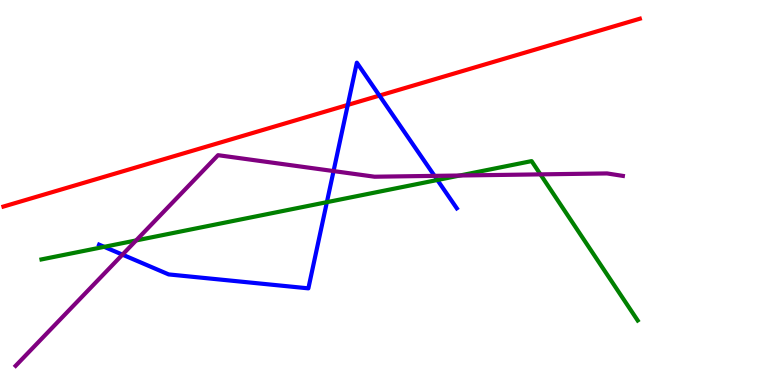[{'lines': ['blue', 'red'], 'intersections': [{'x': 4.49, 'y': 7.27}, {'x': 4.9, 'y': 7.52}]}, {'lines': ['green', 'red'], 'intersections': []}, {'lines': ['purple', 'red'], 'intersections': []}, {'lines': ['blue', 'green'], 'intersections': [{'x': 1.34, 'y': 3.59}, {'x': 4.22, 'y': 4.75}, {'x': 5.64, 'y': 5.32}]}, {'lines': ['blue', 'purple'], 'intersections': [{'x': 1.58, 'y': 3.39}, {'x': 4.3, 'y': 5.56}, {'x': 5.61, 'y': 5.43}]}, {'lines': ['green', 'purple'], 'intersections': [{'x': 1.76, 'y': 3.76}, {'x': 5.93, 'y': 5.44}, {'x': 6.97, 'y': 5.47}]}]